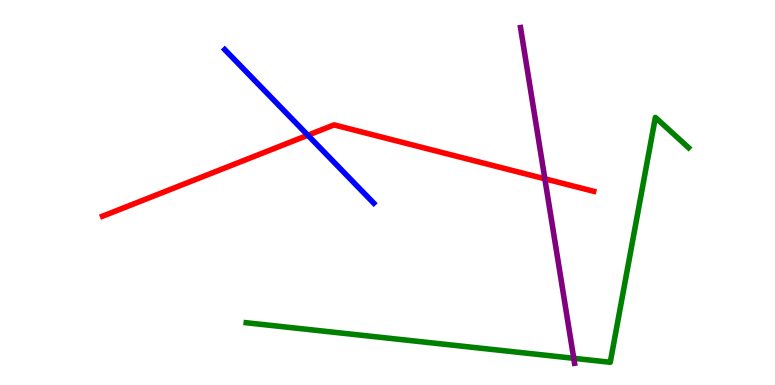[{'lines': ['blue', 'red'], 'intersections': [{'x': 3.97, 'y': 6.49}]}, {'lines': ['green', 'red'], 'intersections': []}, {'lines': ['purple', 'red'], 'intersections': [{'x': 7.03, 'y': 5.36}]}, {'lines': ['blue', 'green'], 'intersections': []}, {'lines': ['blue', 'purple'], 'intersections': []}, {'lines': ['green', 'purple'], 'intersections': [{'x': 7.4, 'y': 0.693}]}]